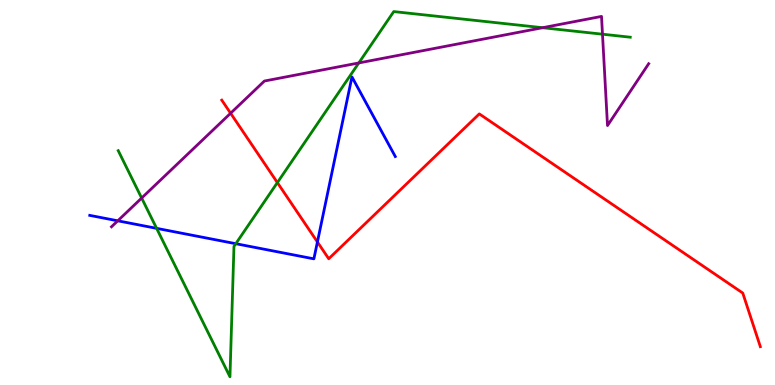[{'lines': ['blue', 'red'], 'intersections': [{'x': 4.1, 'y': 3.72}]}, {'lines': ['green', 'red'], 'intersections': [{'x': 3.58, 'y': 5.26}]}, {'lines': ['purple', 'red'], 'intersections': [{'x': 2.98, 'y': 7.06}]}, {'lines': ['blue', 'green'], 'intersections': [{'x': 2.02, 'y': 4.07}, {'x': 3.04, 'y': 3.67}]}, {'lines': ['blue', 'purple'], 'intersections': [{'x': 1.52, 'y': 4.26}]}, {'lines': ['green', 'purple'], 'intersections': [{'x': 1.83, 'y': 4.86}, {'x': 4.63, 'y': 8.37}, {'x': 7.0, 'y': 9.28}, {'x': 7.77, 'y': 9.11}]}]